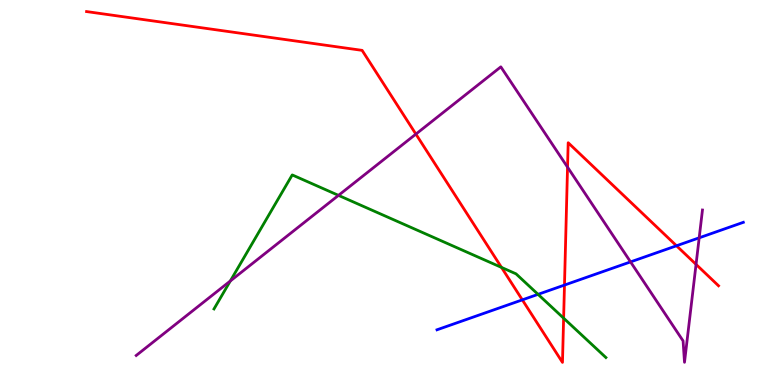[{'lines': ['blue', 'red'], 'intersections': [{'x': 6.74, 'y': 2.21}, {'x': 7.28, 'y': 2.6}, {'x': 8.73, 'y': 3.62}]}, {'lines': ['green', 'red'], 'intersections': [{'x': 6.47, 'y': 3.05}, {'x': 7.27, 'y': 1.74}]}, {'lines': ['purple', 'red'], 'intersections': [{'x': 5.37, 'y': 6.52}, {'x': 7.32, 'y': 5.66}, {'x': 8.98, 'y': 3.13}]}, {'lines': ['blue', 'green'], 'intersections': [{'x': 6.94, 'y': 2.35}]}, {'lines': ['blue', 'purple'], 'intersections': [{'x': 8.14, 'y': 3.2}, {'x': 9.02, 'y': 3.82}]}, {'lines': ['green', 'purple'], 'intersections': [{'x': 2.97, 'y': 2.7}, {'x': 4.37, 'y': 4.93}]}]